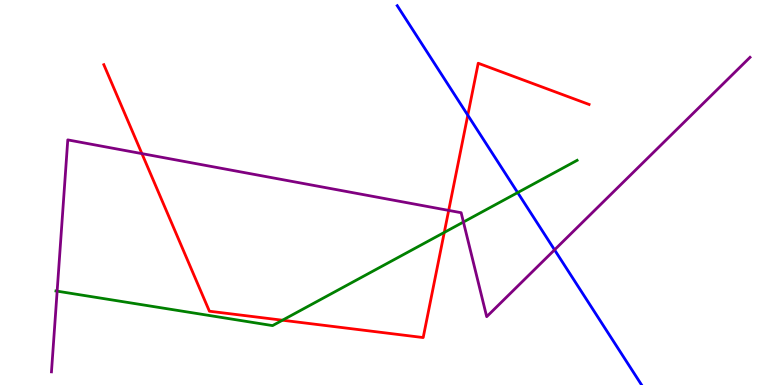[{'lines': ['blue', 'red'], 'intersections': [{'x': 6.04, 'y': 7.01}]}, {'lines': ['green', 'red'], 'intersections': [{'x': 3.64, 'y': 1.68}, {'x': 5.73, 'y': 3.96}]}, {'lines': ['purple', 'red'], 'intersections': [{'x': 1.83, 'y': 6.01}, {'x': 5.79, 'y': 4.53}]}, {'lines': ['blue', 'green'], 'intersections': [{'x': 6.68, 'y': 5.0}]}, {'lines': ['blue', 'purple'], 'intersections': [{'x': 7.16, 'y': 3.51}]}, {'lines': ['green', 'purple'], 'intersections': [{'x': 0.737, 'y': 2.44}, {'x': 5.98, 'y': 4.23}]}]